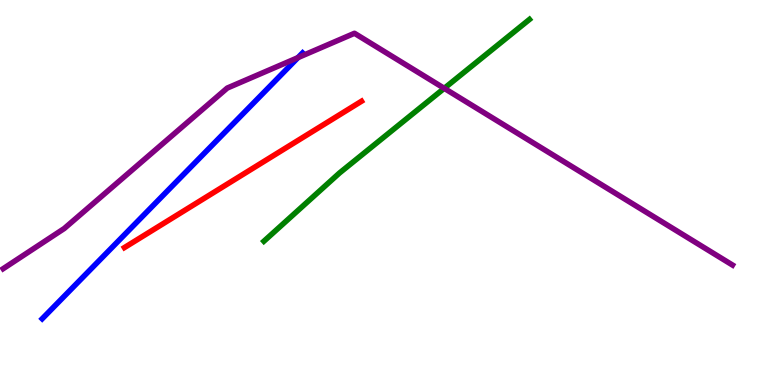[{'lines': ['blue', 'red'], 'intersections': []}, {'lines': ['green', 'red'], 'intersections': []}, {'lines': ['purple', 'red'], 'intersections': []}, {'lines': ['blue', 'green'], 'intersections': []}, {'lines': ['blue', 'purple'], 'intersections': [{'x': 3.84, 'y': 8.5}]}, {'lines': ['green', 'purple'], 'intersections': [{'x': 5.73, 'y': 7.71}]}]